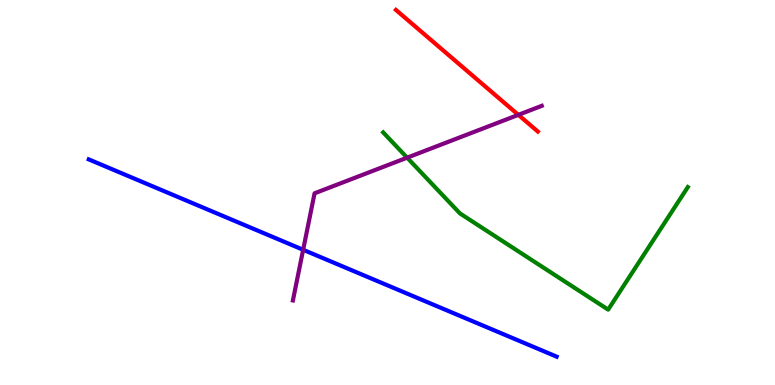[{'lines': ['blue', 'red'], 'intersections': []}, {'lines': ['green', 'red'], 'intersections': []}, {'lines': ['purple', 'red'], 'intersections': [{'x': 6.69, 'y': 7.02}]}, {'lines': ['blue', 'green'], 'intersections': []}, {'lines': ['blue', 'purple'], 'intersections': [{'x': 3.91, 'y': 3.51}]}, {'lines': ['green', 'purple'], 'intersections': [{'x': 5.25, 'y': 5.9}]}]